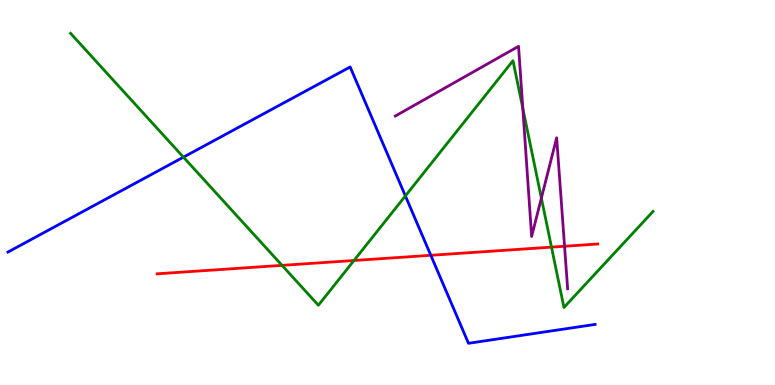[{'lines': ['blue', 'red'], 'intersections': [{'x': 5.56, 'y': 3.37}]}, {'lines': ['green', 'red'], 'intersections': [{'x': 3.64, 'y': 3.11}, {'x': 4.57, 'y': 3.23}, {'x': 7.12, 'y': 3.58}]}, {'lines': ['purple', 'red'], 'intersections': [{'x': 7.28, 'y': 3.6}]}, {'lines': ['blue', 'green'], 'intersections': [{'x': 2.37, 'y': 5.92}, {'x': 5.23, 'y': 4.91}]}, {'lines': ['blue', 'purple'], 'intersections': []}, {'lines': ['green', 'purple'], 'intersections': [{'x': 6.75, 'y': 7.19}, {'x': 6.99, 'y': 4.85}]}]